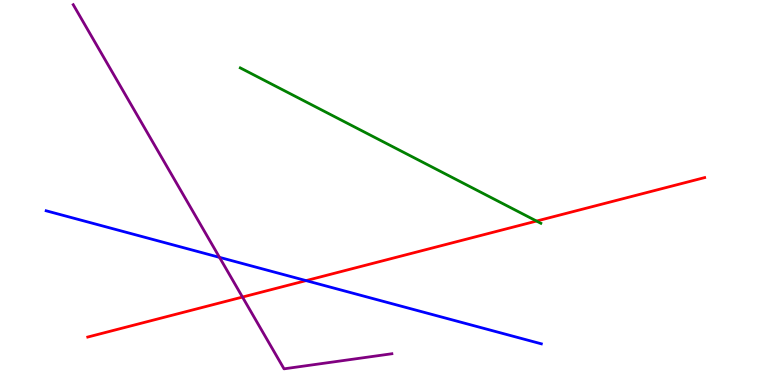[{'lines': ['blue', 'red'], 'intersections': [{'x': 3.95, 'y': 2.71}]}, {'lines': ['green', 'red'], 'intersections': [{'x': 6.92, 'y': 4.26}]}, {'lines': ['purple', 'red'], 'intersections': [{'x': 3.13, 'y': 2.28}]}, {'lines': ['blue', 'green'], 'intersections': []}, {'lines': ['blue', 'purple'], 'intersections': [{'x': 2.83, 'y': 3.32}]}, {'lines': ['green', 'purple'], 'intersections': []}]